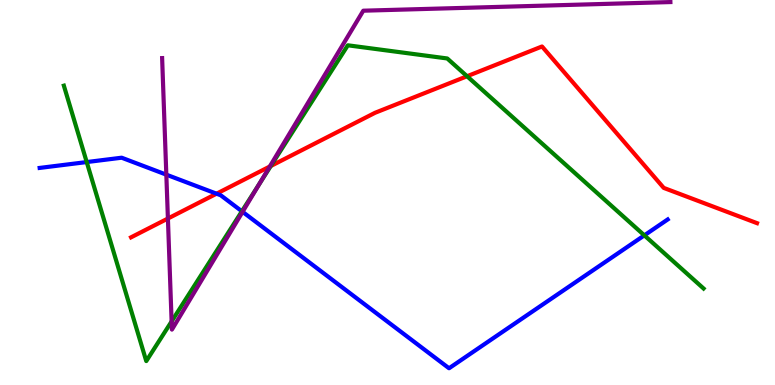[{'lines': ['blue', 'red'], 'intersections': [{'x': 2.79, 'y': 4.97}]}, {'lines': ['green', 'red'], 'intersections': [{'x': 3.49, 'y': 5.69}, {'x': 6.03, 'y': 8.02}]}, {'lines': ['purple', 'red'], 'intersections': [{'x': 2.17, 'y': 4.32}, {'x': 3.48, 'y': 5.67}]}, {'lines': ['blue', 'green'], 'intersections': [{'x': 1.12, 'y': 5.79}, {'x': 3.12, 'y': 4.51}, {'x': 8.31, 'y': 3.89}]}, {'lines': ['blue', 'purple'], 'intersections': [{'x': 2.15, 'y': 5.46}, {'x': 3.13, 'y': 4.5}]}, {'lines': ['green', 'purple'], 'intersections': [{'x': 2.21, 'y': 1.65}, {'x': 3.34, 'y': 5.21}]}]